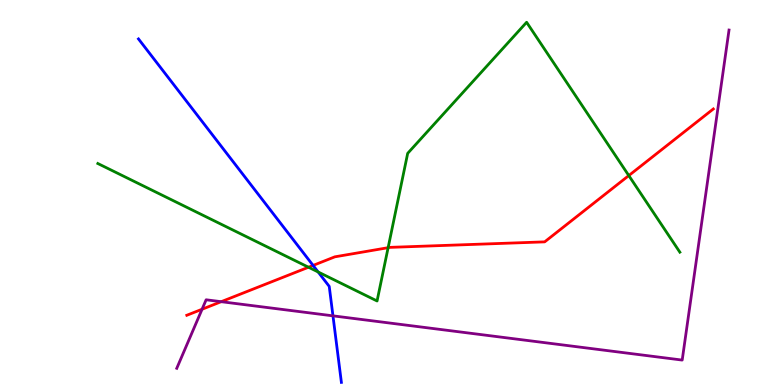[{'lines': ['blue', 'red'], 'intersections': [{'x': 4.04, 'y': 3.11}]}, {'lines': ['green', 'red'], 'intersections': [{'x': 3.98, 'y': 3.06}, {'x': 5.01, 'y': 3.57}, {'x': 8.11, 'y': 5.44}]}, {'lines': ['purple', 'red'], 'intersections': [{'x': 2.61, 'y': 1.97}, {'x': 2.85, 'y': 2.16}]}, {'lines': ['blue', 'green'], 'intersections': [{'x': 4.1, 'y': 2.94}]}, {'lines': ['blue', 'purple'], 'intersections': [{'x': 4.3, 'y': 1.8}]}, {'lines': ['green', 'purple'], 'intersections': []}]